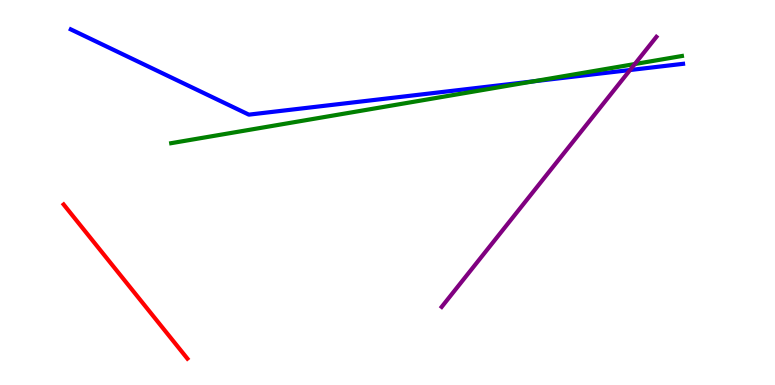[{'lines': ['blue', 'red'], 'intersections': []}, {'lines': ['green', 'red'], 'intersections': []}, {'lines': ['purple', 'red'], 'intersections': []}, {'lines': ['blue', 'green'], 'intersections': [{'x': 6.89, 'y': 7.89}]}, {'lines': ['blue', 'purple'], 'intersections': [{'x': 8.13, 'y': 8.18}]}, {'lines': ['green', 'purple'], 'intersections': [{'x': 8.19, 'y': 8.34}]}]